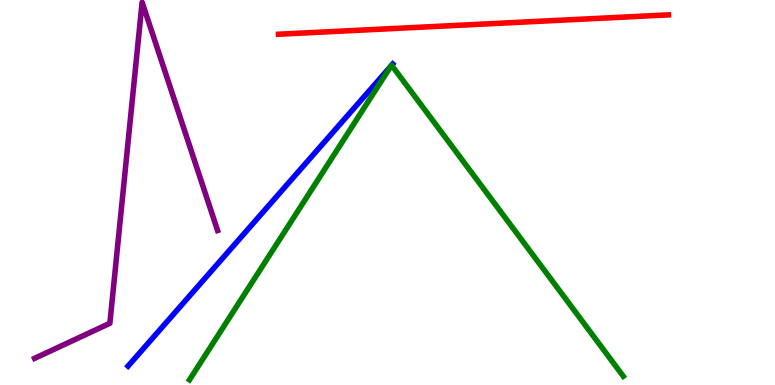[{'lines': ['blue', 'red'], 'intersections': []}, {'lines': ['green', 'red'], 'intersections': []}, {'lines': ['purple', 'red'], 'intersections': []}, {'lines': ['blue', 'green'], 'intersections': [{'x': 5.05, 'y': 8.29}, {'x': 5.05, 'y': 8.3}]}, {'lines': ['blue', 'purple'], 'intersections': []}, {'lines': ['green', 'purple'], 'intersections': []}]